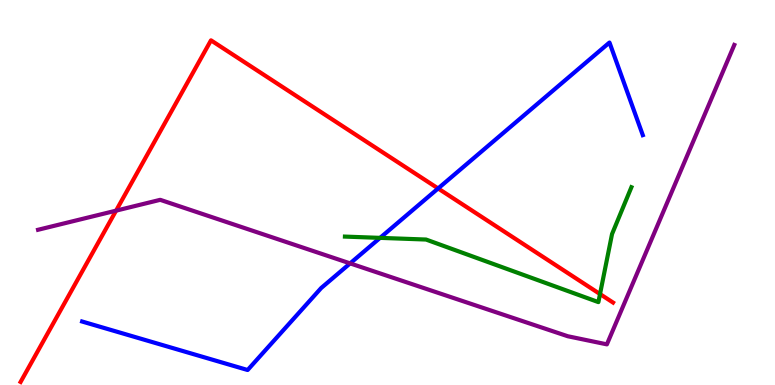[{'lines': ['blue', 'red'], 'intersections': [{'x': 5.65, 'y': 5.11}]}, {'lines': ['green', 'red'], 'intersections': [{'x': 7.74, 'y': 2.36}]}, {'lines': ['purple', 'red'], 'intersections': [{'x': 1.5, 'y': 4.53}]}, {'lines': ['blue', 'green'], 'intersections': [{'x': 4.9, 'y': 3.82}]}, {'lines': ['blue', 'purple'], 'intersections': [{'x': 4.52, 'y': 3.16}]}, {'lines': ['green', 'purple'], 'intersections': []}]